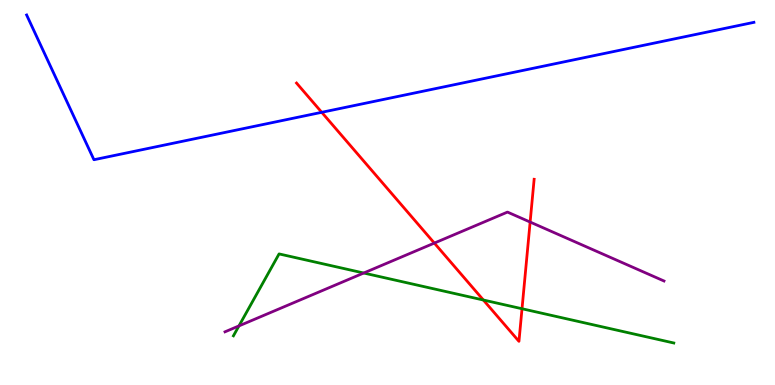[{'lines': ['blue', 'red'], 'intersections': [{'x': 4.15, 'y': 7.08}]}, {'lines': ['green', 'red'], 'intersections': [{'x': 6.24, 'y': 2.21}, {'x': 6.74, 'y': 1.98}]}, {'lines': ['purple', 'red'], 'intersections': [{'x': 5.6, 'y': 3.69}, {'x': 6.84, 'y': 4.23}]}, {'lines': ['blue', 'green'], 'intersections': []}, {'lines': ['blue', 'purple'], 'intersections': []}, {'lines': ['green', 'purple'], 'intersections': [{'x': 3.08, 'y': 1.53}, {'x': 4.69, 'y': 2.91}]}]